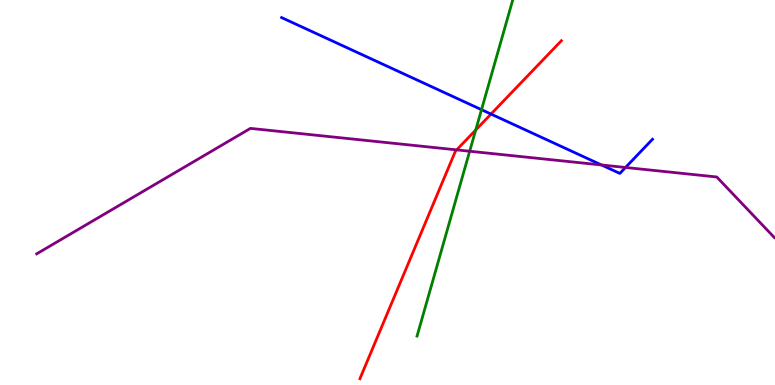[{'lines': ['blue', 'red'], 'intersections': [{'x': 6.34, 'y': 7.04}]}, {'lines': ['green', 'red'], 'intersections': [{'x': 6.14, 'y': 6.62}]}, {'lines': ['purple', 'red'], 'intersections': [{'x': 5.89, 'y': 6.11}]}, {'lines': ['blue', 'green'], 'intersections': [{'x': 6.21, 'y': 7.15}]}, {'lines': ['blue', 'purple'], 'intersections': [{'x': 7.76, 'y': 5.72}, {'x': 8.07, 'y': 5.65}]}, {'lines': ['green', 'purple'], 'intersections': [{'x': 6.06, 'y': 6.07}]}]